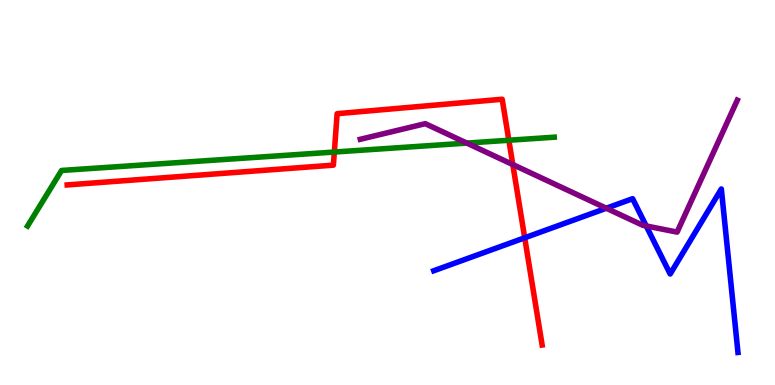[{'lines': ['blue', 'red'], 'intersections': [{'x': 6.77, 'y': 3.82}]}, {'lines': ['green', 'red'], 'intersections': [{'x': 4.31, 'y': 6.05}, {'x': 6.57, 'y': 6.36}]}, {'lines': ['purple', 'red'], 'intersections': [{'x': 6.62, 'y': 5.73}]}, {'lines': ['blue', 'green'], 'intersections': []}, {'lines': ['blue', 'purple'], 'intersections': [{'x': 7.82, 'y': 4.59}, {'x': 8.34, 'y': 4.13}]}, {'lines': ['green', 'purple'], 'intersections': [{'x': 6.02, 'y': 6.28}]}]